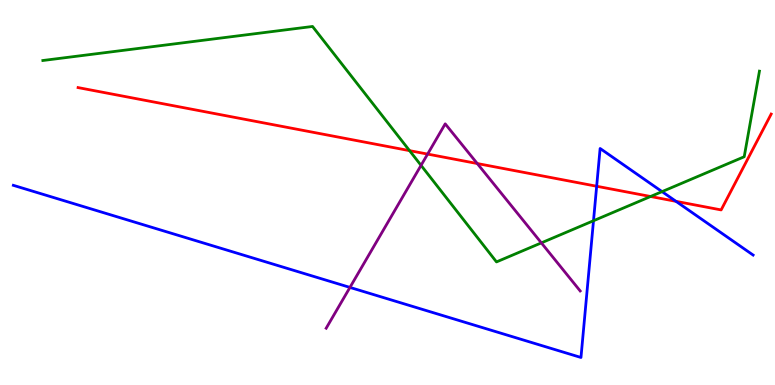[{'lines': ['blue', 'red'], 'intersections': [{'x': 7.7, 'y': 5.16}, {'x': 8.72, 'y': 4.77}]}, {'lines': ['green', 'red'], 'intersections': [{'x': 5.28, 'y': 6.09}, {'x': 8.39, 'y': 4.9}]}, {'lines': ['purple', 'red'], 'intersections': [{'x': 5.52, 'y': 6.0}, {'x': 6.16, 'y': 5.75}]}, {'lines': ['blue', 'green'], 'intersections': [{'x': 7.66, 'y': 4.27}, {'x': 8.54, 'y': 5.02}]}, {'lines': ['blue', 'purple'], 'intersections': [{'x': 4.52, 'y': 2.53}]}, {'lines': ['green', 'purple'], 'intersections': [{'x': 5.43, 'y': 5.7}, {'x': 6.99, 'y': 3.69}]}]